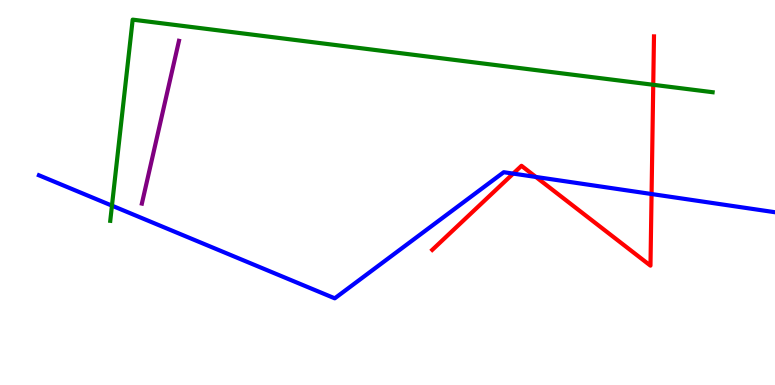[{'lines': ['blue', 'red'], 'intersections': [{'x': 6.62, 'y': 5.49}, {'x': 6.91, 'y': 5.4}, {'x': 8.41, 'y': 4.96}]}, {'lines': ['green', 'red'], 'intersections': [{'x': 8.43, 'y': 7.8}]}, {'lines': ['purple', 'red'], 'intersections': []}, {'lines': ['blue', 'green'], 'intersections': [{'x': 1.44, 'y': 4.66}]}, {'lines': ['blue', 'purple'], 'intersections': []}, {'lines': ['green', 'purple'], 'intersections': []}]